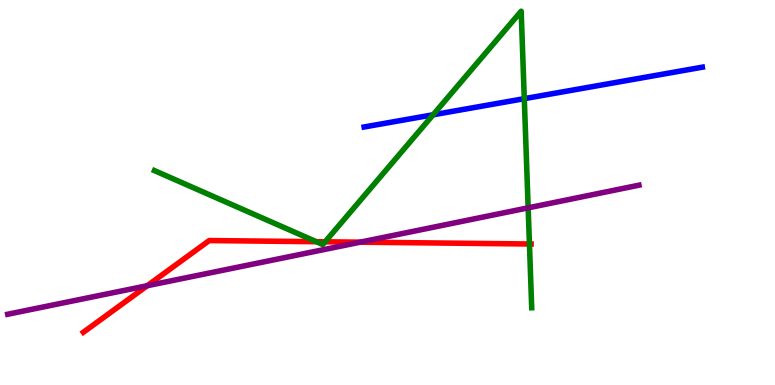[{'lines': ['blue', 'red'], 'intersections': []}, {'lines': ['green', 'red'], 'intersections': [{'x': 4.08, 'y': 3.72}, {'x': 4.19, 'y': 3.72}, {'x': 6.83, 'y': 3.66}]}, {'lines': ['purple', 'red'], 'intersections': [{'x': 1.9, 'y': 2.58}, {'x': 4.65, 'y': 3.71}]}, {'lines': ['blue', 'green'], 'intersections': [{'x': 5.59, 'y': 7.02}, {'x': 6.76, 'y': 7.44}]}, {'lines': ['blue', 'purple'], 'intersections': []}, {'lines': ['green', 'purple'], 'intersections': [{'x': 6.81, 'y': 4.6}]}]